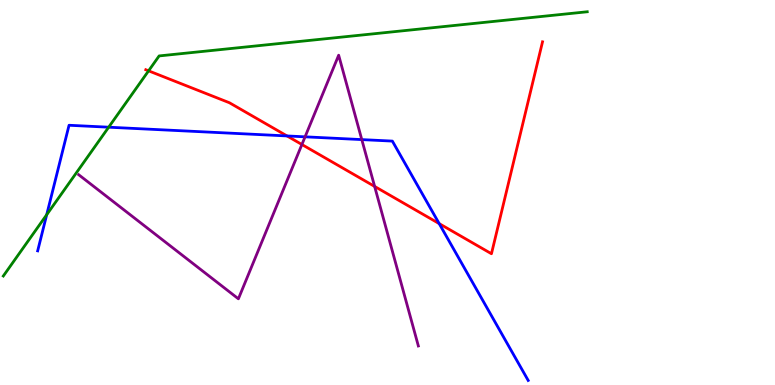[{'lines': ['blue', 'red'], 'intersections': [{'x': 3.7, 'y': 6.47}, {'x': 5.67, 'y': 4.19}]}, {'lines': ['green', 'red'], 'intersections': [{'x': 1.92, 'y': 8.16}]}, {'lines': ['purple', 'red'], 'intersections': [{'x': 3.9, 'y': 6.25}, {'x': 4.83, 'y': 5.16}]}, {'lines': ['blue', 'green'], 'intersections': [{'x': 0.603, 'y': 4.42}, {'x': 1.4, 'y': 6.7}]}, {'lines': ['blue', 'purple'], 'intersections': [{'x': 3.94, 'y': 6.45}, {'x': 4.67, 'y': 6.37}]}, {'lines': ['green', 'purple'], 'intersections': []}]